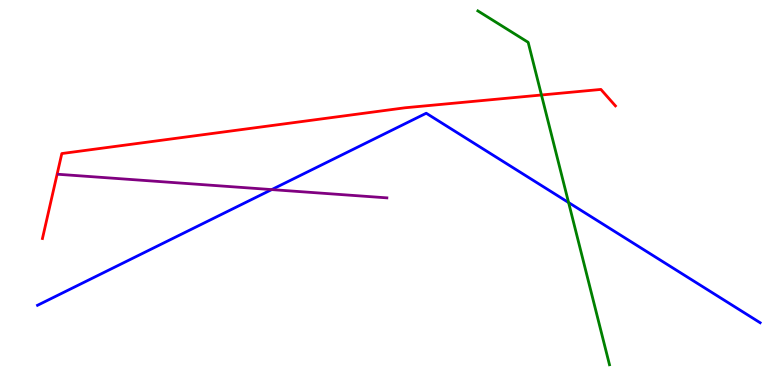[{'lines': ['blue', 'red'], 'intersections': []}, {'lines': ['green', 'red'], 'intersections': [{'x': 6.99, 'y': 7.53}]}, {'lines': ['purple', 'red'], 'intersections': []}, {'lines': ['blue', 'green'], 'intersections': [{'x': 7.34, 'y': 4.74}]}, {'lines': ['blue', 'purple'], 'intersections': [{'x': 3.51, 'y': 5.08}]}, {'lines': ['green', 'purple'], 'intersections': []}]